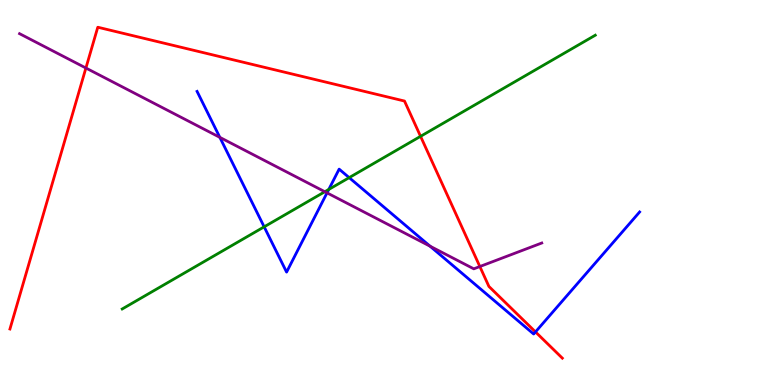[{'lines': ['blue', 'red'], 'intersections': [{'x': 6.91, 'y': 1.38}]}, {'lines': ['green', 'red'], 'intersections': [{'x': 5.43, 'y': 6.46}]}, {'lines': ['purple', 'red'], 'intersections': [{'x': 1.11, 'y': 8.23}, {'x': 6.19, 'y': 3.08}]}, {'lines': ['blue', 'green'], 'intersections': [{'x': 3.41, 'y': 4.11}, {'x': 4.24, 'y': 5.08}, {'x': 4.51, 'y': 5.39}]}, {'lines': ['blue', 'purple'], 'intersections': [{'x': 2.84, 'y': 6.43}, {'x': 4.22, 'y': 4.99}, {'x': 5.55, 'y': 3.61}]}, {'lines': ['green', 'purple'], 'intersections': [{'x': 4.19, 'y': 5.02}]}]